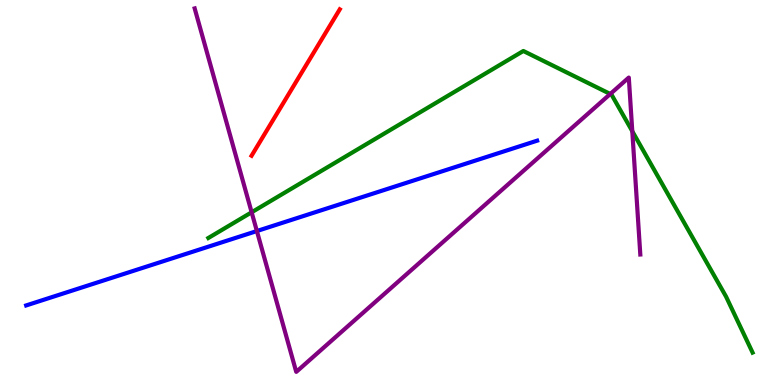[{'lines': ['blue', 'red'], 'intersections': []}, {'lines': ['green', 'red'], 'intersections': []}, {'lines': ['purple', 'red'], 'intersections': []}, {'lines': ['blue', 'green'], 'intersections': []}, {'lines': ['blue', 'purple'], 'intersections': [{'x': 3.31, 'y': 4.0}]}, {'lines': ['green', 'purple'], 'intersections': [{'x': 3.25, 'y': 4.49}, {'x': 7.87, 'y': 7.56}, {'x': 8.16, 'y': 6.59}]}]